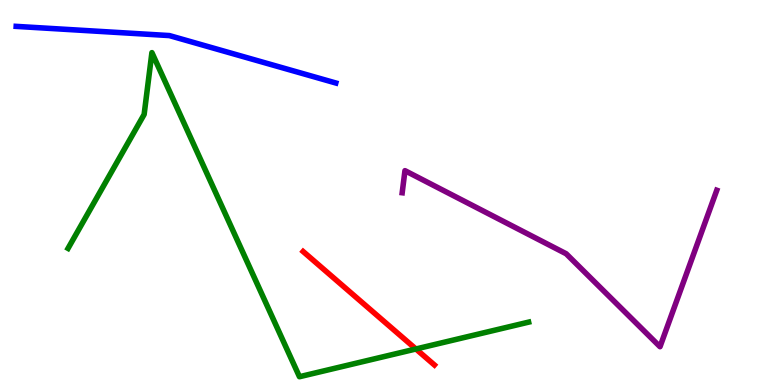[{'lines': ['blue', 'red'], 'intersections': []}, {'lines': ['green', 'red'], 'intersections': [{'x': 5.37, 'y': 0.935}]}, {'lines': ['purple', 'red'], 'intersections': []}, {'lines': ['blue', 'green'], 'intersections': []}, {'lines': ['blue', 'purple'], 'intersections': []}, {'lines': ['green', 'purple'], 'intersections': []}]